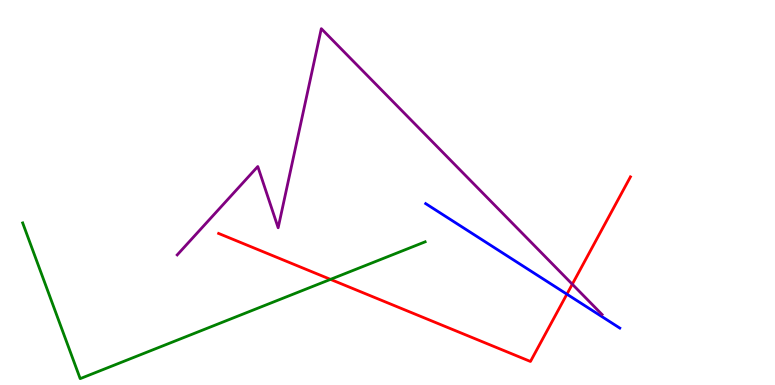[{'lines': ['blue', 'red'], 'intersections': [{'x': 7.31, 'y': 2.36}]}, {'lines': ['green', 'red'], 'intersections': [{'x': 4.26, 'y': 2.74}]}, {'lines': ['purple', 'red'], 'intersections': [{'x': 7.38, 'y': 2.62}]}, {'lines': ['blue', 'green'], 'intersections': []}, {'lines': ['blue', 'purple'], 'intersections': []}, {'lines': ['green', 'purple'], 'intersections': []}]